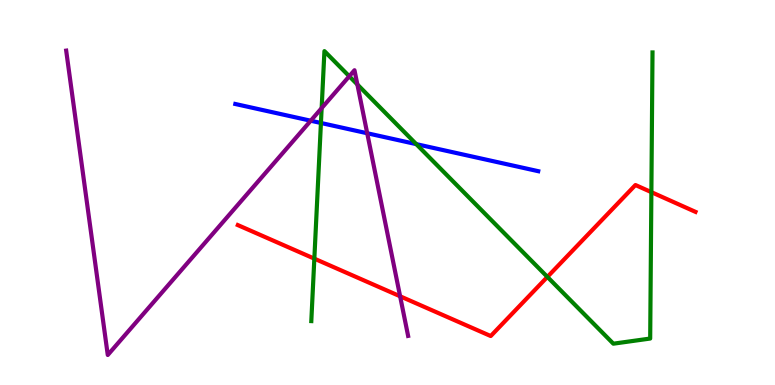[{'lines': ['blue', 'red'], 'intersections': []}, {'lines': ['green', 'red'], 'intersections': [{'x': 4.06, 'y': 3.28}, {'x': 7.06, 'y': 2.81}, {'x': 8.4, 'y': 5.01}]}, {'lines': ['purple', 'red'], 'intersections': [{'x': 5.16, 'y': 2.3}]}, {'lines': ['blue', 'green'], 'intersections': [{'x': 4.14, 'y': 6.81}, {'x': 5.37, 'y': 6.26}]}, {'lines': ['blue', 'purple'], 'intersections': [{'x': 4.01, 'y': 6.86}, {'x': 4.74, 'y': 6.54}]}, {'lines': ['green', 'purple'], 'intersections': [{'x': 4.15, 'y': 7.19}, {'x': 4.51, 'y': 8.02}, {'x': 4.61, 'y': 7.81}]}]